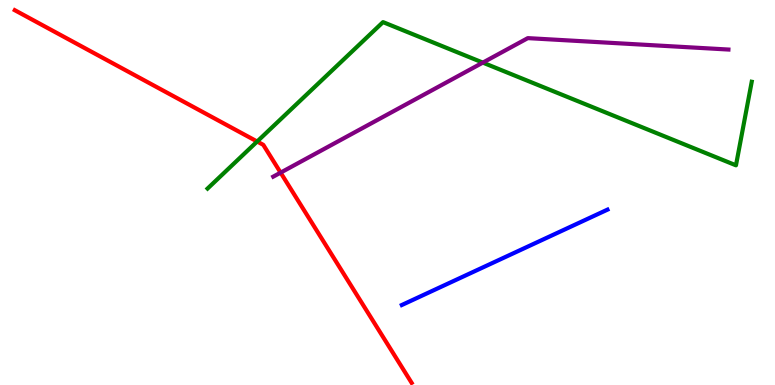[{'lines': ['blue', 'red'], 'intersections': []}, {'lines': ['green', 'red'], 'intersections': [{'x': 3.32, 'y': 6.32}]}, {'lines': ['purple', 'red'], 'intersections': [{'x': 3.62, 'y': 5.52}]}, {'lines': ['blue', 'green'], 'intersections': []}, {'lines': ['blue', 'purple'], 'intersections': []}, {'lines': ['green', 'purple'], 'intersections': [{'x': 6.23, 'y': 8.37}]}]